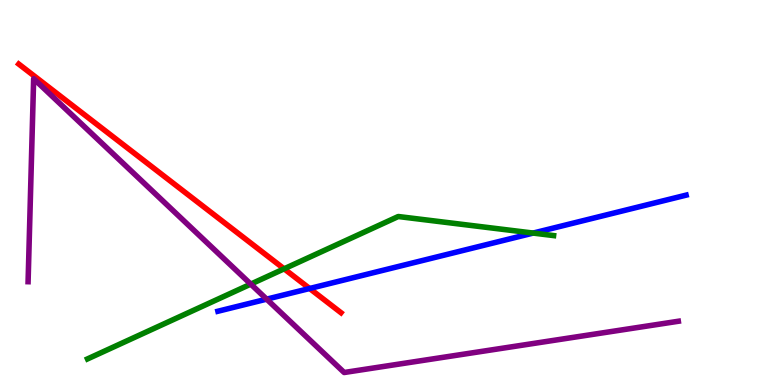[{'lines': ['blue', 'red'], 'intersections': [{'x': 4.0, 'y': 2.51}]}, {'lines': ['green', 'red'], 'intersections': [{'x': 3.67, 'y': 3.02}]}, {'lines': ['purple', 'red'], 'intersections': []}, {'lines': ['blue', 'green'], 'intersections': [{'x': 6.88, 'y': 3.95}]}, {'lines': ['blue', 'purple'], 'intersections': [{'x': 3.44, 'y': 2.23}]}, {'lines': ['green', 'purple'], 'intersections': [{'x': 3.24, 'y': 2.62}]}]